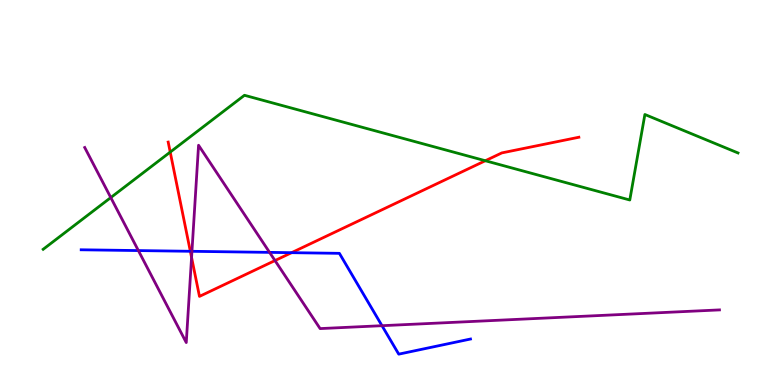[{'lines': ['blue', 'red'], 'intersections': [{'x': 2.46, 'y': 3.47}, {'x': 3.76, 'y': 3.44}]}, {'lines': ['green', 'red'], 'intersections': [{'x': 2.2, 'y': 6.05}, {'x': 6.26, 'y': 5.83}]}, {'lines': ['purple', 'red'], 'intersections': [{'x': 2.47, 'y': 3.31}, {'x': 3.55, 'y': 3.23}]}, {'lines': ['blue', 'green'], 'intersections': []}, {'lines': ['blue', 'purple'], 'intersections': [{'x': 1.79, 'y': 3.49}, {'x': 2.48, 'y': 3.47}, {'x': 3.48, 'y': 3.44}, {'x': 4.93, 'y': 1.54}]}, {'lines': ['green', 'purple'], 'intersections': [{'x': 1.43, 'y': 4.87}]}]